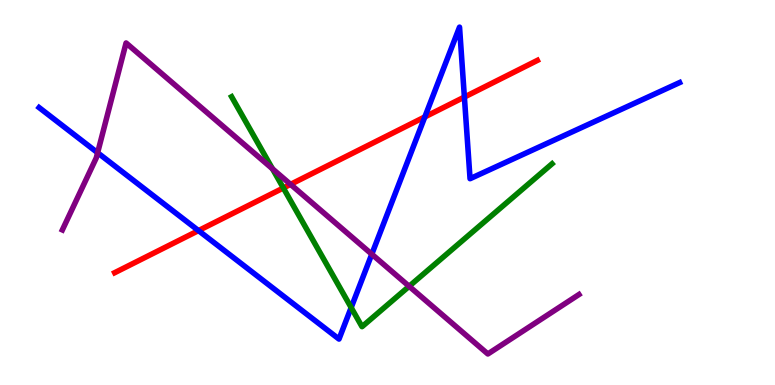[{'lines': ['blue', 'red'], 'intersections': [{'x': 2.56, 'y': 4.01}, {'x': 5.48, 'y': 6.96}, {'x': 5.99, 'y': 7.48}]}, {'lines': ['green', 'red'], 'intersections': [{'x': 3.66, 'y': 5.12}]}, {'lines': ['purple', 'red'], 'intersections': [{'x': 3.75, 'y': 5.21}]}, {'lines': ['blue', 'green'], 'intersections': [{'x': 4.53, 'y': 2.01}]}, {'lines': ['blue', 'purple'], 'intersections': [{'x': 1.26, 'y': 6.03}, {'x': 4.8, 'y': 3.4}]}, {'lines': ['green', 'purple'], 'intersections': [{'x': 3.52, 'y': 5.62}, {'x': 5.28, 'y': 2.56}]}]